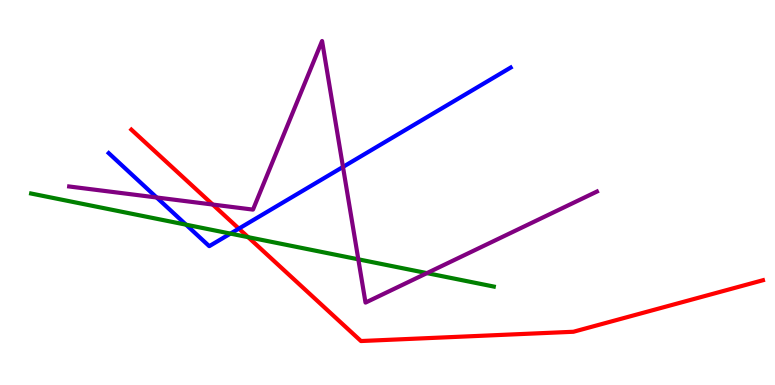[{'lines': ['blue', 'red'], 'intersections': [{'x': 3.08, 'y': 4.06}]}, {'lines': ['green', 'red'], 'intersections': [{'x': 3.2, 'y': 3.84}]}, {'lines': ['purple', 'red'], 'intersections': [{'x': 2.74, 'y': 4.69}]}, {'lines': ['blue', 'green'], 'intersections': [{'x': 2.4, 'y': 4.16}, {'x': 2.97, 'y': 3.93}]}, {'lines': ['blue', 'purple'], 'intersections': [{'x': 2.02, 'y': 4.87}, {'x': 4.43, 'y': 5.66}]}, {'lines': ['green', 'purple'], 'intersections': [{'x': 4.62, 'y': 3.26}, {'x': 5.51, 'y': 2.91}]}]